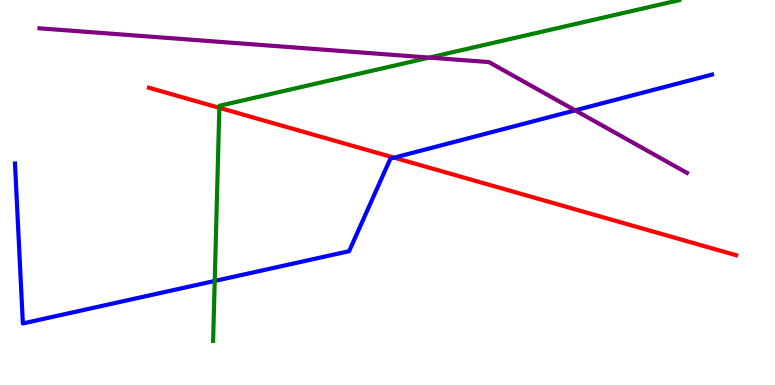[{'lines': ['blue', 'red'], 'intersections': [{'x': 5.08, 'y': 5.9}]}, {'lines': ['green', 'red'], 'intersections': [{'x': 2.83, 'y': 7.2}]}, {'lines': ['purple', 'red'], 'intersections': []}, {'lines': ['blue', 'green'], 'intersections': [{'x': 2.77, 'y': 2.7}]}, {'lines': ['blue', 'purple'], 'intersections': [{'x': 7.42, 'y': 7.13}]}, {'lines': ['green', 'purple'], 'intersections': [{'x': 5.54, 'y': 8.5}]}]